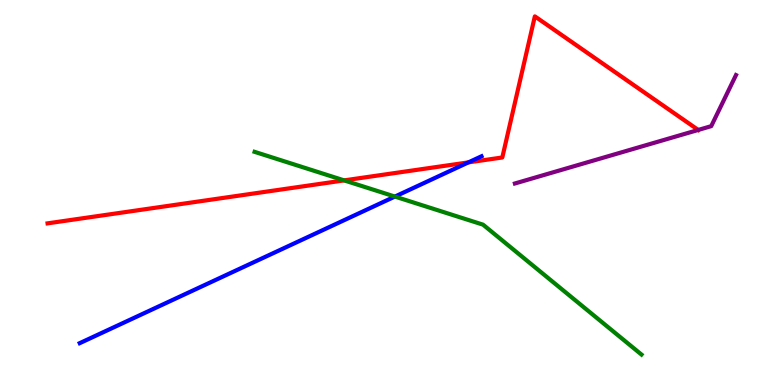[{'lines': ['blue', 'red'], 'intersections': [{'x': 6.04, 'y': 5.78}]}, {'lines': ['green', 'red'], 'intersections': [{'x': 4.44, 'y': 5.31}]}, {'lines': ['purple', 'red'], 'intersections': [{'x': 9.01, 'y': 6.62}]}, {'lines': ['blue', 'green'], 'intersections': [{'x': 5.1, 'y': 4.89}]}, {'lines': ['blue', 'purple'], 'intersections': []}, {'lines': ['green', 'purple'], 'intersections': []}]